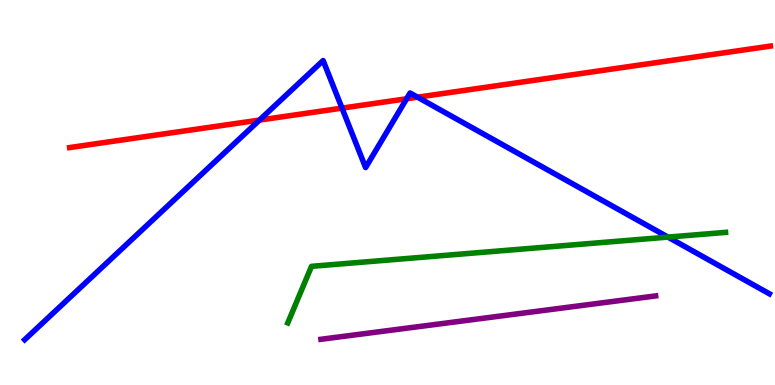[{'lines': ['blue', 'red'], 'intersections': [{'x': 3.35, 'y': 6.88}, {'x': 4.41, 'y': 7.19}, {'x': 5.25, 'y': 7.43}, {'x': 5.39, 'y': 7.48}]}, {'lines': ['green', 'red'], 'intersections': []}, {'lines': ['purple', 'red'], 'intersections': []}, {'lines': ['blue', 'green'], 'intersections': [{'x': 8.62, 'y': 3.84}]}, {'lines': ['blue', 'purple'], 'intersections': []}, {'lines': ['green', 'purple'], 'intersections': []}]